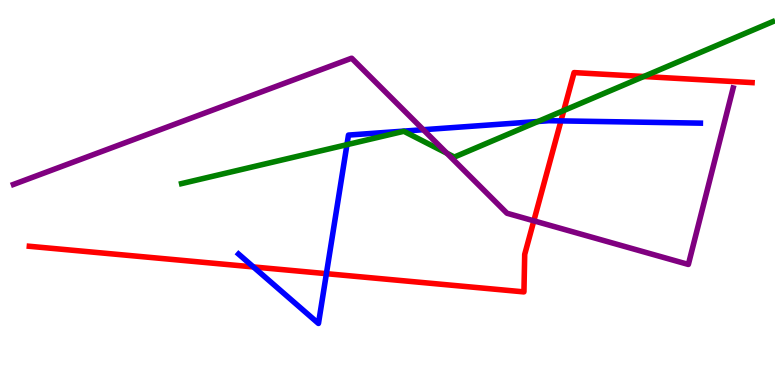[{'lines': ['blue', 'red'], 'intersections': [{'x': 3.27, 'y': 3.07}, {'x': 4.21, 'y': 2.89}, {'x': 7.24, 'y': 6.86}]}, {'lines': ['green', 'red'], 'intersections': [{'x': 7.27, 'y': 7.13}, {'x': 8.31, 'y': 8.01}]}, {'lines': ['purple', 'red'], 'intersections': [{'x': 6.89, 'y': 4.26}]}, {'lines': ['blue', 'green'], 'intersections': [{'x': 4.48, 'y': 6.24}, {'x': 6.94, 'y': 6.84}]}, {'lines': ['blue', 'purple'], 'intersections': [{'x': 5.46, 'y': 6.63}]}, {'lines': ['green', 'purple'], 'intersections': [{'x': 5.77, 'y': 6.02}]}]